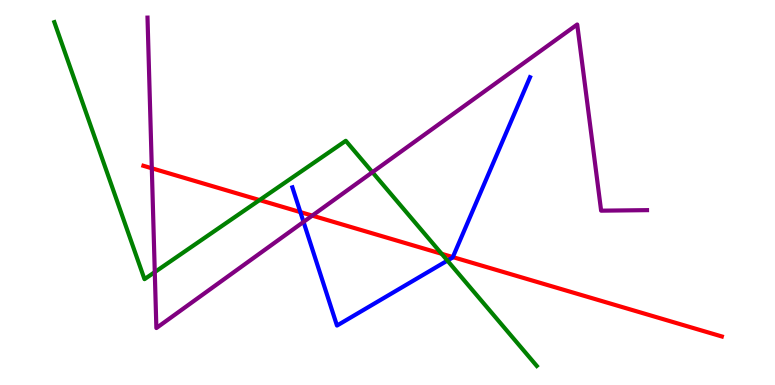[{'lines': ['blue', 'red'], 'intersections': [{'x': 3.88, 'y': 4.49}, {'x': 5.84, 'y': 3.32}]}, {'lines': ['green', 'red'], 'intersections': [{'x': 3.35, 'y': 4.8}, {'x': 5.7, 'y': 3.41}]}, {'lines': ['purple', 'red'], 'intersections': [{'x': 1.96, 'y': 5.63}, {'x': 4.03, 'y': 4.4}]}, {'lines': ['blue', 'green'], 'intersections': [{'x': 5.77, 'y': 3.23}]}, {'lines': ['blue', 'purple'], 'intersections': [{'x': 3.92, 'y': 4.24}]}, {'lines': ['green', 'purple'], 'intersections': [{'x': 2.0, 'y': 2.93}, {'x': 4.81, 'y': 5.53}]}]